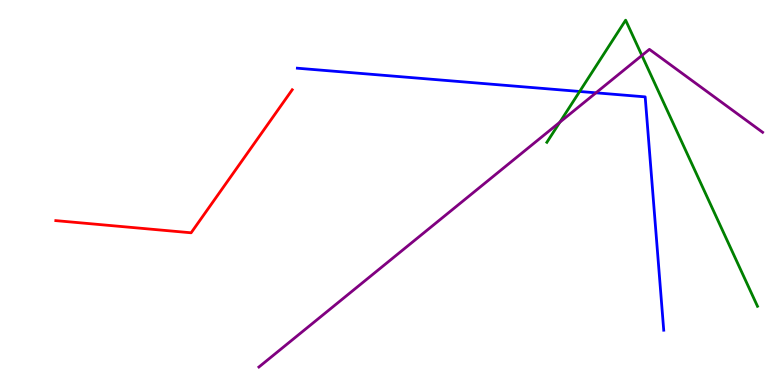[{'lines': ['blue', 'red'], 'intersections': []}, {'lines': ['green', 'red'], 'intersections': []}, {'lines': ['purple', 'red'], 'intersections': []}, {'lines': ['blue', 'green'], 'intersections': [{'x': 7.48, 'y': 7.62}]}, {'lines': ['blue', 'purple'], 'intersections': [{'x': 7.69, 'y': 7.59}]}, {'lines': ['green', 'purple'], 'intersections': [{'x': 7.22, 'y': 6.83}, {'x': 8.28, 'y': 8.56}]}]